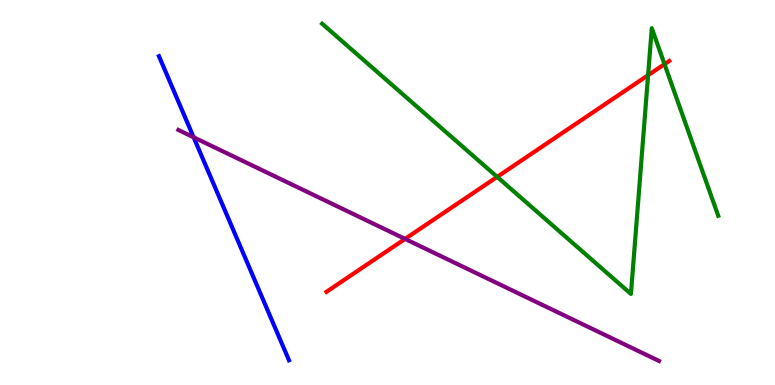[{'lines': ['blue', 'red'], 'intersections': []}, {'lines': ['green', 'red'], 'intersections': [{'x': 6.42, 'y': 5.41}, {'x': 8.36, 'y': 8.05}, {'x': 8.57, 'y': 8.33}]}, {'lines': ['purple', 'red'], 'intersections': [{'x': 5.23, 'y': 3.79}]}, {'lines': ['blue', 'green'], 'intersections': []}, {'lines': ['blue', 'purple'], 'intersections': [{'x': 2.5, 'y': 6.43}]}, {'lines': ['green', 'purple'], 'intersections': []}]